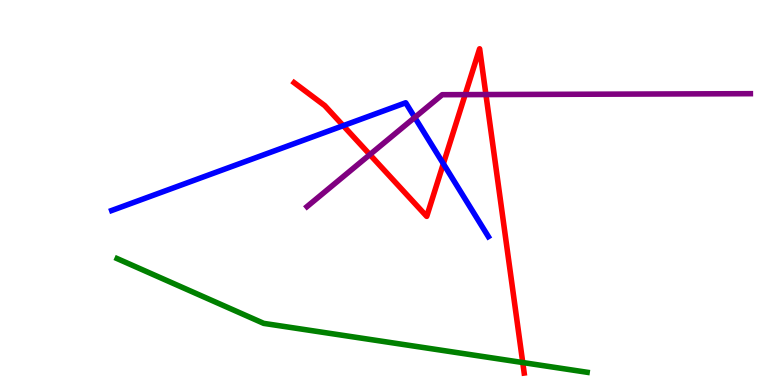[{'lines': ['blue', 'red'], 'intersections': [{'x': 4.43, 'y': 6.74}, {'x': 5.72, 'y': 5.75}]}, {'lines': ['green', 'red'], 'intersections': [{'x': 6.75, 'y': 0.583}]}, {'lines': ['purple', 'red'], 'intersections': [{'x': 4.77, 'y': 5.98}, {'x': 6.0, 'y': 7.54}, {'x': 6.27, 'y': 7.54}]}, {'lines': ['blue', 'green'], 'intersections': []}, {'lines': ['blue', 'purple'], 'intersections': [{'x': 5.35, 'y': 6.95}]}, {'lines': ['green', 'purple'], 'intersections': []}]